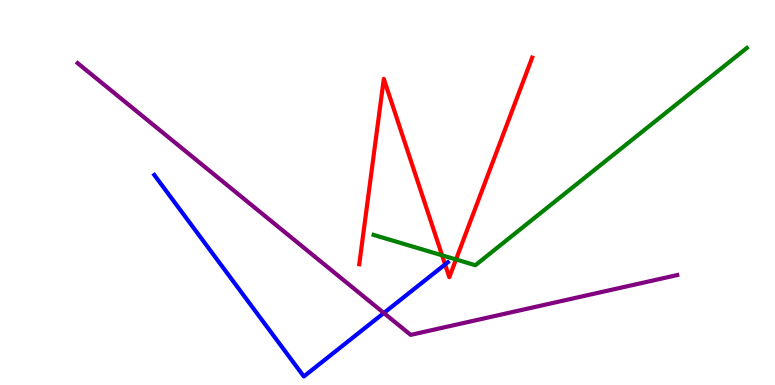[{'lines': ['blue', 'red'], 'intersections': [{'x': 5.74, 'y': 3.13}]}, {'lines': ['green', 'red'], 'intersections': [{'x': 5.7, 'y': 3.37}, {'x': 5.88, 'y': 3.26}]}, {'lines': ['purple', 'red'], 'intersections': []}, {'lines': ['blue', 'green'], 'intersections': []}, {'lines': ['blue', 'purple'], 'intersections': [{'x': 4.95, 'y': 1.87}]}, {'lines': ['green', 'purple'], 'intersections': []}]